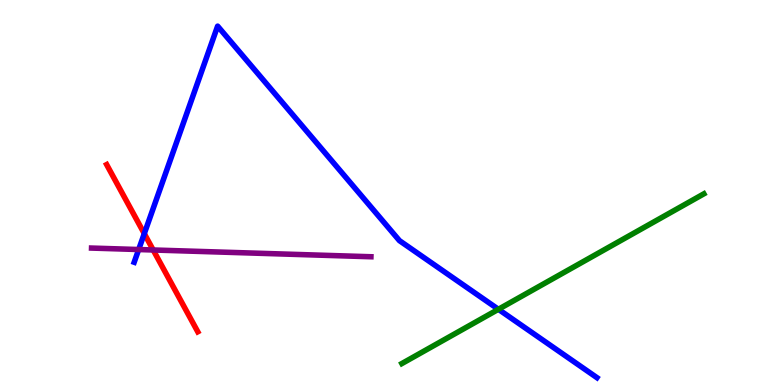[{'lines': ['blue', 'red'], 'intersections': [{'x': 1.86, 'y': 3.93}]}, {'lines': ['green', 'red'], 'intersections': []}, {'lines': ['purple', 'red'], 'intersections': [{'x': 1.98, 'y': 3.51}]}, {'lines': ['blue', 'green'], 'intersections': [{'x': 6.43, 'y': 1.97}]}, {'lines': ['blue', 'purple'], 'intersections': [{'x': 1.79, 'y': 3.52}]}, {'lines': ['green', 'purple'], 'intersections': []}]